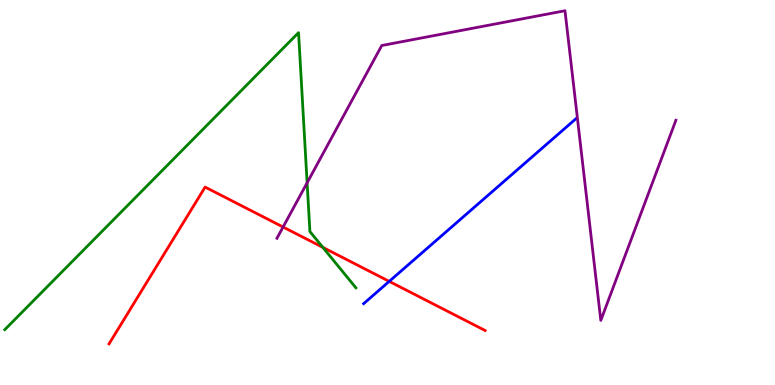[{'lines': ['blue', 'red'], 'intersections': [{'x': 5.02, 'y': 2.69}]}, {'lines': ['green', 'red'], 'intersections': [{'x': 4.17, 'y': 3.57}]}, {'lines': ['purple', 'red'], 'intersections': [{'x': 3.65, 'y': 4.1}]}, {'lines': ['blue', 'green'], 'intersections': []}, {'lines': ['blue', 'purple'], 'intersections': []}, {'lines': ['green', 'purple'], 'intersections': [{'x': 3.96, 'y': 5.25}]}]